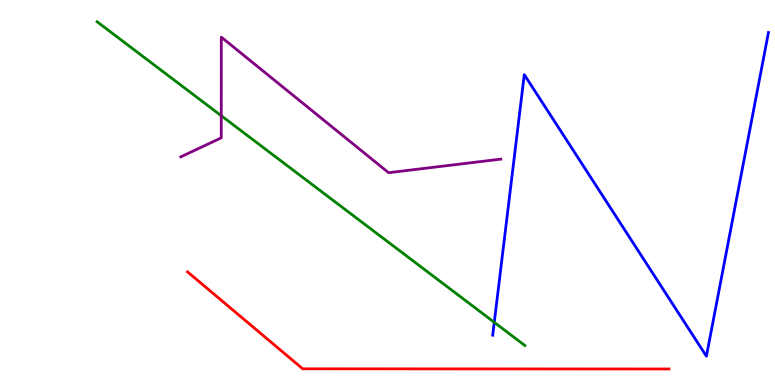[{'lines': ['blue', 'red'], 'intersections': []}, {'lines': ['green', 'red'], 'intersections': []}, {'lines': ['purple', 'red'], 'intersections': []}, {'lines': ['blue', 'green'], 'intersections': [{'x': 6.38, 'y': 1.63}]}, {'lines': ['blue', 'purple'], 'intersections': []}, {'lines': ['green', 'purple'], 'intersections': [{'x': 2.86, 'y': 6.99}]}]